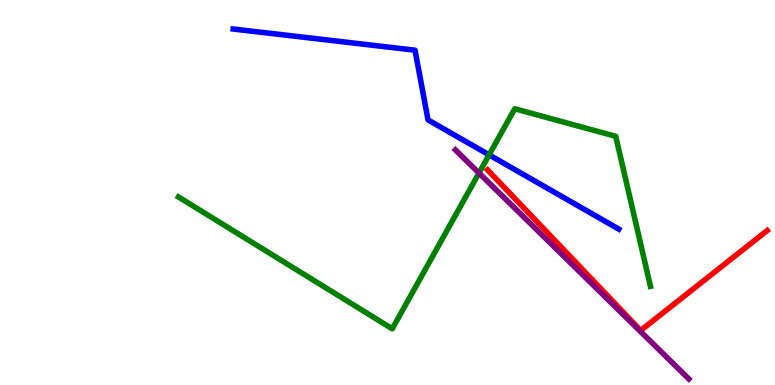[{'lines': ['blue', 'red'], 'intersections': []}, {'lines': ['green', 'red'], 'intersections': []}, {'lines': ['purple', 'red'], 'intersections': []}, {'lines': ['blue', 'green'], 'intersections': [{'x': 6.31, 'y': 5.98}]}, {'lines': ['blue', 'purple'], 'intersections': []}, {'lines': ['green', 'purple'], 'intersections': [{'x': 6.18, 'y': 5.51}]}]